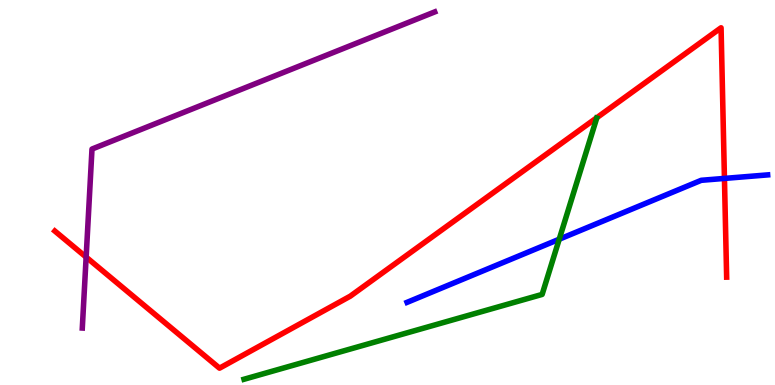[{'lines': ['blue', 'red'], 'intersections': [{'x': 9.35, 'y': 5.37}]}, {'lines': ['green', 'red'], 'intersections': []}, {'lines': ['purple', 'red'], 'intersections': [{'x': 1.11, 'y': 3.32}]}, {'lines': ['blue', 'green'], 'intersections': [{'x': 7.22, 'y': 3.79}]}, {'lines': ['blue', 'purple'], 'intersections': []}, {'lines': ['green', 'purple'], 'intersections': []}]